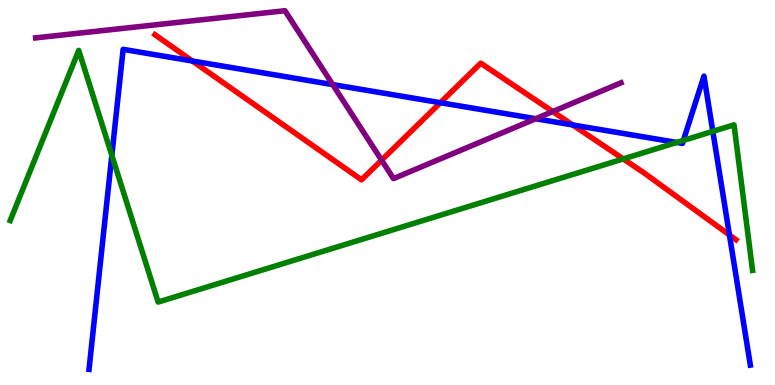[{'lines': ['blue', 'red'], 'intersections': [{'x': 2.48, 'y': 8.42}, {'x': 5.68, 'y': 7.33}, {'x': 7.39, 'y': 6.75}, {'x': 9.41, 'y': 3.9}]}, {'lines': ['green', 'red'], 'intersections': [{'x': 8.04, 'y': 5.87}]}, {'lines': ['purple', 'red'], 'intersections': [{'x': 4.92, 'y': 5.84}, {'x': 7.13, 'y': 7.1}]}, {'lines': ['blue', 'green'], 'intersections': [{'x': 1.44, 'y': 5.96}, {'x': 8.73, 'y': 6.3}, {'x': 8.82, 'y': 6.35}, {'x': 9.2, 'y': 6.59}]}, {'lines': ['blue', 'purple'], 'intersections': [{'x': 4.29, 'y': 7.8}, {'x': 6.91, 'y': 6.92}]}, {'lines': ['green', 'purple'], 'intersections': []}]